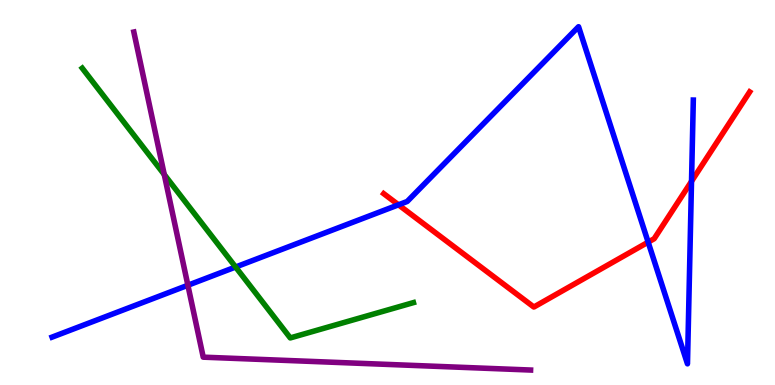[{'lines': ['blue', 'red'], 'intersections': [{'x': 5.14, 'y': 4.68}, {'x': 8.36, 'y': 3.71}, {'x': 8.92, 'y': 5.29}]}, {'lines': ['green', 'red'], 'intersections': []}, {'lines': ['purple', 'red'], 'intersections': []}, {'lines': ['blue', 'green'], 'intersections': [{'x': 3.04, 'y': 3.06}]}, {'lines': ['blue', 'purple'], 'intersections': [{'x': 2.42, 'y': 2.59}]}, {'lines': ['green', 'purple'], 'intersections': [{'x': 2.12, 'y': 5.47}]}]